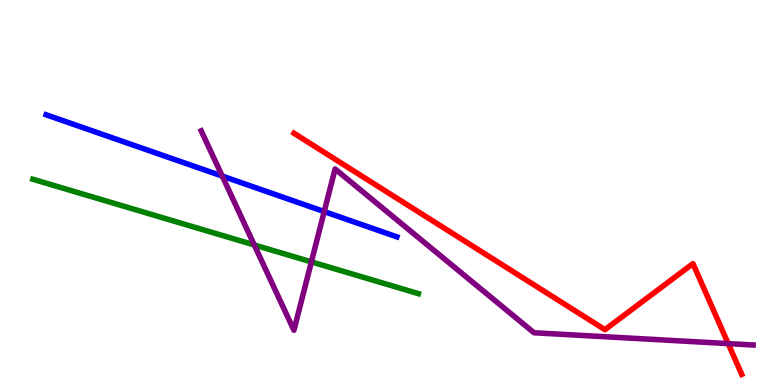[{'lines': ['blue', 'red'], 'intersections': []}, {'lines': ['green', 'red'], 'intersections': []}, {'lines': ['purple', 'red'], 'intersections': [{'x': 9.4, 'y': 1.08}]}, {'lines': ['blue', 'green'], 'intersections': []}, {'lines': ['blue', 'purple'], 'intersections': [{'x': 2.87, 'y': 5.43}, {'x': 4.18, 'y': 4.5}]}, {'lines': ['green', 'purple'], 'intersections': [{'x': 3.28, 'y': 3.64}, {'x': 4.02, 'y': 3.2}]}]